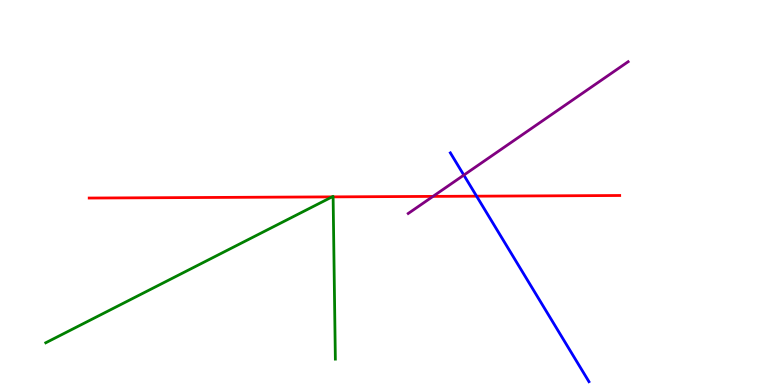[{'lines': ['blue', 'red'], 'intersections': [{'x': 6.15, 'y': 4.9}]}, {'lines': ['green', 'red'], 'intersections': [{'x': 4.28, 'y': 4.89}, {'x': 4.3, 'y': 4.89}]}, {'lines': ['purple', 'red'], 'intersections': [{'x': 5.59, 'y': 4.9}]}, {'lines': ['blue', 'green'], 'intersections': []}, {'lines': ['blue', 'purple'], 'intersections': [{'x': 5.98, 'y': 5.45}]}, {'lines': ['green', 'purple'], 'intersections': []}]